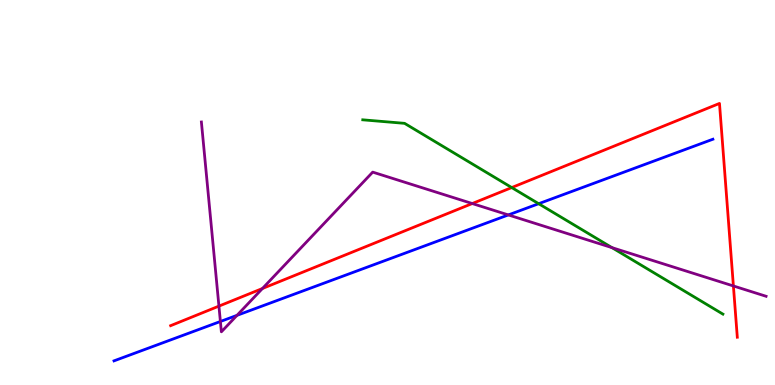[{'lines': ['blue', 'red'], 'intersections': []}, {'lines': ['green', 'red'], 'intersections': [{'x': 6.6, 'y': 5.13}]}, {'lines': ['purple', 'red'], 'intersections': [{'x': 2.82, 'y': 2.05}, {'x': 3.39, 'y': 2.51}, {'x': 6.09, 'y': 4.71}, {'x': 9.46, 'y': 2.57}]}, {'lines': ['blue', 'green'], 'intersections': [{'x': 6.95, 'y': 4.71}]}, {'lines': ['blue', 'purple'], 'intersections': [{'x': 2.84, 'y': 1.65}, {'x': 3.06, 'y': 1.81}, {'x': 6.56, 'y': 4.42}]}, {'lines': ['green', 'purple'], 'intersections': [{'x': 7.9, 'y': 3.57}]}]